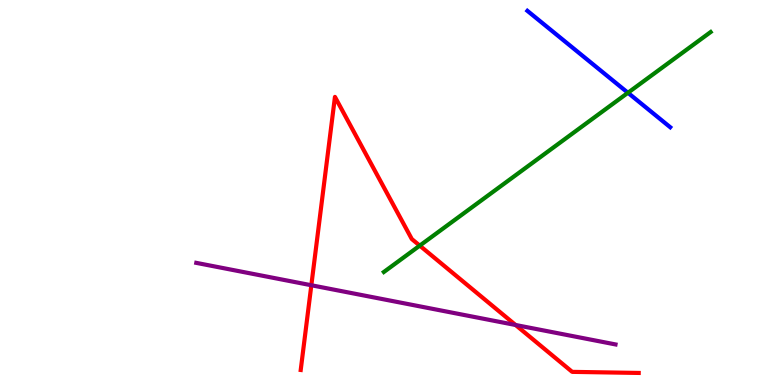[{'lines': ['blue', 'red'], 'intersections': []}, {'lines': ['green', 'red'], 'intersections': [{'x': 5.42, 'y': 3.62}]}, {'lines': ['purple', 'red'], 'intersections': [{'x': 4.02, 'y': 2.59}, {'x': 6.65, 'y': 1.56}]}, {'lines': ['blue', 'green'], 'intersections': [{'x': 8.1, 'y': 7.59}]}, {'lines': ['blue', 'purple'], 'intersections': []}, {'lines': ['green', 'purple'], 'intersections': []}]